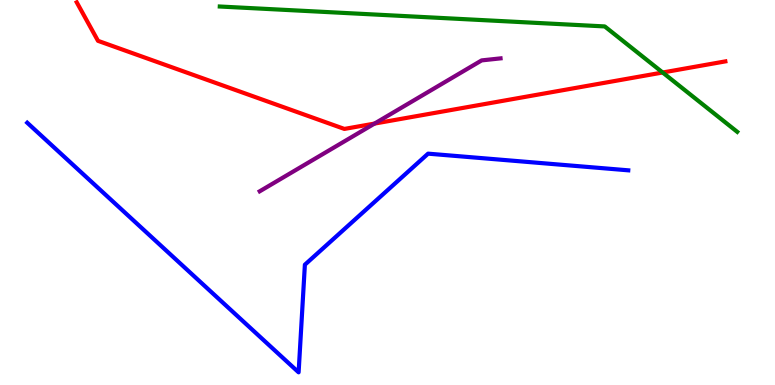[{'lines': ['blue', 'red'], 'intersections': []}, {'lines': ['green', 'red'], 'intersections': [{'x': 8.55, 'y': 8.12}]}, {'lines': ['purple', 'red'], 'intersections': [{'x': 4.83, 'y': 6.79}]}, {'lines': ['blue', 'green'], 'intersections': []}, {'lines': ['blue', 'purple'], 'intersections': []}, {'lines': ['green', 'purple'], 'intersections': []}]